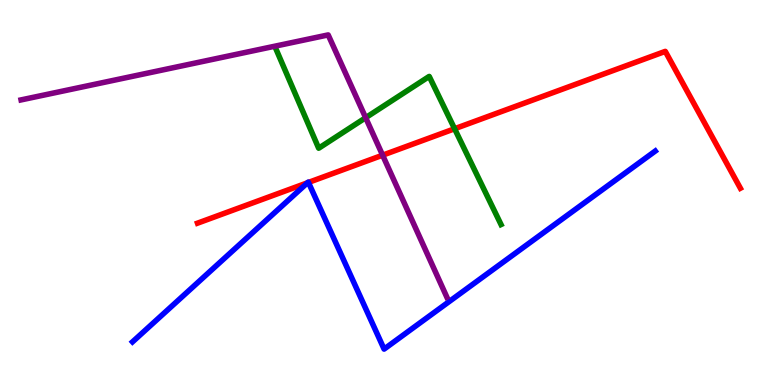[{'lines': ['blue', 'red'], 'intersections': [{'x': 3.97, 'y': 5.25}, {'x': 3.98, 'y': 5.26}]}, {'lines': ['green', 'red'], 'intersections': [{'x': 5.87, 'y': 6.66}]}, {'lines': ['purple', 'red'], 'intersections': [{'x': 4.94, 'y': 5.97}]}, {'lines': ['blue', 'green'], 'intersections': []}, {'lines': ['blue', 'purple'], 'intersections': []}, {'lines': ['green', 'purple'], 'intersections': [{'x': 4.72, 'y': 6.94}]}]